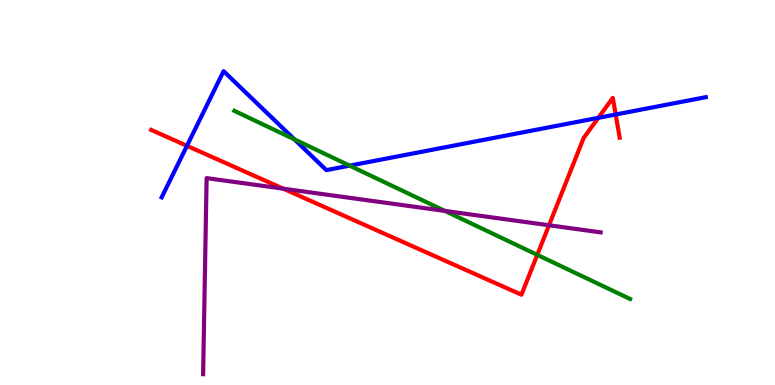[{'lines': ['blue', 'red'], 'intersections': [{'x': 2.41, 'y': 6.21}, {'x': 7.72, 'y': 6.94}, {'x': 7.94, 'y': 7.03}]}, {'lines': ['green', 'red'], 'intersections': [{'x': 6.93, 'y': 3.38}]}, {'lines': ['purple', 'red'], 'intersections': [{'x': 3.65, 'y': 5.1}, {'x': 7.08, 'y': 4.15}]}, {'lines': ['blue', 'green'], 'intersections': [{'x': 3.8, 'y': 6.38}, {'x': 4.51, 'y': 5.7}]}, {'lines': ['blue', 'purple'], 'intersections': []}, {'lines': ['green', 'purple'], 'intersections': [{'x': 5.74, 'y': 4.52}]}]